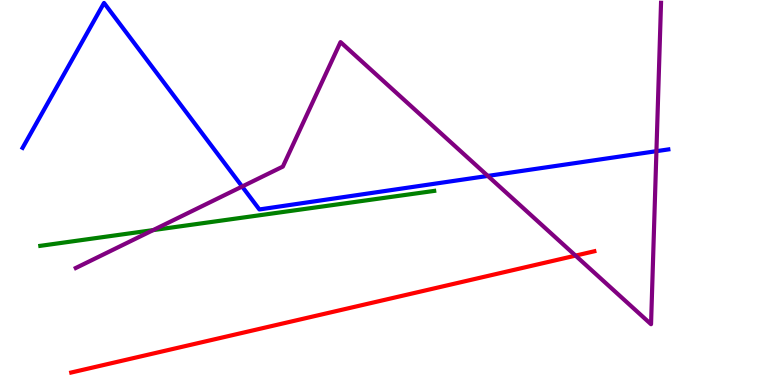[{'lines': ['blue', 'red'], 'intersections': []}, {'lines': ['green', 'red'], 'intersections': []}, {'lines': ['purple', 'red'], 'intersections': [{'x': 7.43, 'y': 3.36}]}, {'lines': ['blue', 'green'], 'intersections': []}, {'lines': ['blue', 'purple'], 'intersections': [{'x': 3.12, 'y': 5.16}, {'x': 6.29, 'y': 5.43}, {'x': 8.47, 'y': 6.07}]}, {'lines': ['green', 'purple'], 'intersections': [{'x': 1.98, 'y': 4.02}]}]